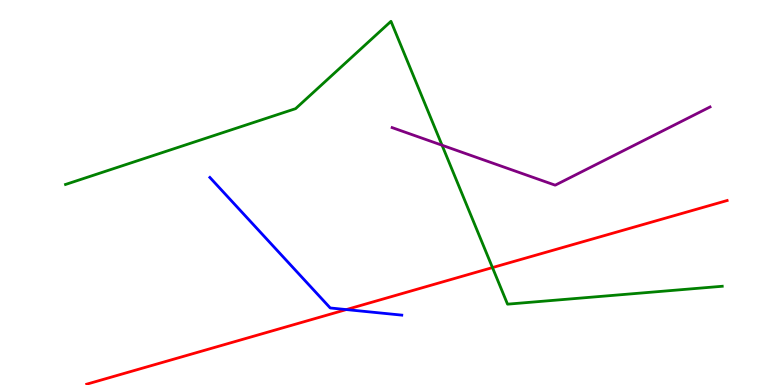[{'lines': ['blue', 'red'], 'intersections': [{'x': 4.47, 'y': 1.96}]}, {'lines': ['green', 'red'], 'intersections': [{'x': 6.35, 'y': 3.05}]}, {'lines': ['purple', 'red'], 'intersections': []}, {'lines': ['blue', 'green'], 'intersections': []}, {'lines': ['blue', 'purple'], 'intersections': []}, {'lines': ['green', 'purple'], 'intersections': [{'x': 5.7, 'y': 6.23}]}]